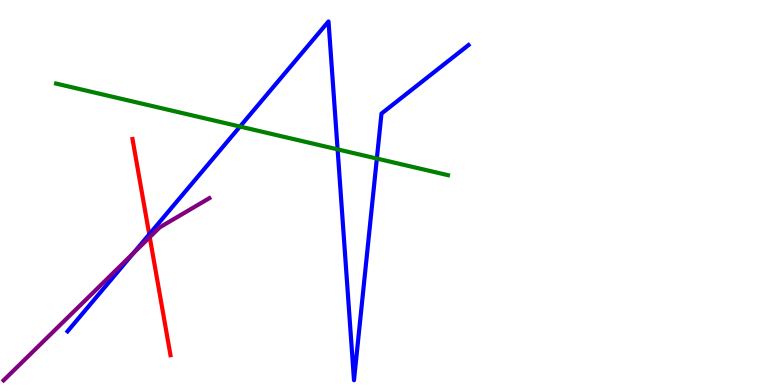[{'lines': ['blue', 'red'], 'intersections': [{'x': 1.93, 'y': 3.91}]}, {'lines': ['green', 'red'], 'intersections': []}, {'lines': ['purple', 'red'], 'intersections': [{'x': 1.93, 'y': 3.84}]}, {'lines': ['blue', 'green'], 'intersections': [{'x': 3.1, 'y': 6.71}, {'x': 4.36, 'y': 6.12}, {'x': 4.86, 'y': 5.88}]}, {'lines': ['blue', 'purple'], 'intersections': [{'x': 1.72, 'y': 3.42}]}, {'lines': ['green', 'purple'], 'intersections': []}]